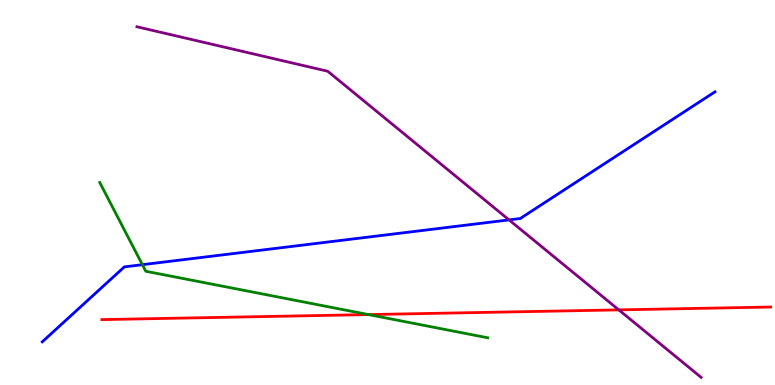[{'lines': ['blue', 'red'], 'intersections': []}, {'lines': ['green', 'red'], 'intersections': [{'x': 4.75, 'y': 1.83}]}, {'lines': ['purple', 'red'], 'intersections': [{'x': 7.98, 'y': 1.95}]}, {'lines': ['blue', 'green'], 'intersections': [{'x': 1.84, 'y': 3.13}]}, {'lines': ['blue', 'purple'], 'intersections': [{'x': 6.57, 'y': 4.29}]}, {'lines': ['green', 'purple'], 'intersections': []}]